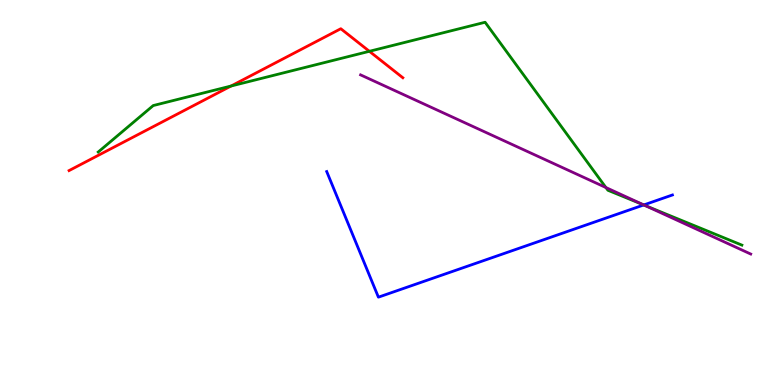[{'lines': ['blue', 'red'], 'intersections': []}, {'lines': ['green', 'red'], 'intersections': [{'x': 2.98, 'y': 7.77}, {'x': 4.77, 'y': 8.67}]}, {'lines': ['purple', 'red'], 'intersections': []}, {'lines': ['blue', 'green'], 'intersections': [{'x': 8.31, 'y': 4.68}]}, {'lines': ['blue', 'purple'], 'intersections': [{'x': 8.31, 'y': 4.68}]}, {'lines': ['green', 'purple'], 'intersections': [{'x': 7.82, 'y': 5.13}, {'x': 8.32, 'y': 4.67}]}]